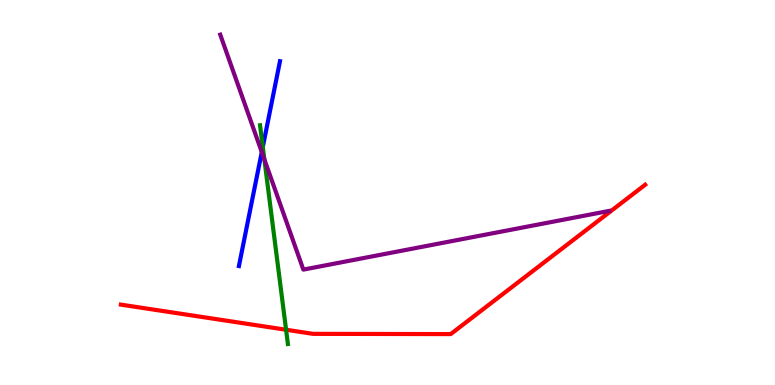[{'lines': ['blue', 'red'], 'intersections': []}, {'lines': ['green', 'red'], 'intersections': [{'x': 3.69, 'y': 1.44}]}, {'lines': ['purple', 'red'], 'intersections': []}, {'lines': ['blue', 'green'], 'intersections': [{'x': 3.39, 'y': 6.18}]}, {'lines': ['blue', 'purple'], 'intersections': [{'x': 3.38, 'y': 6.05}]}, {'lines': ['green', 'purple'], 'intersections': [{'x': 3.41, 'y': 5.86}]}]